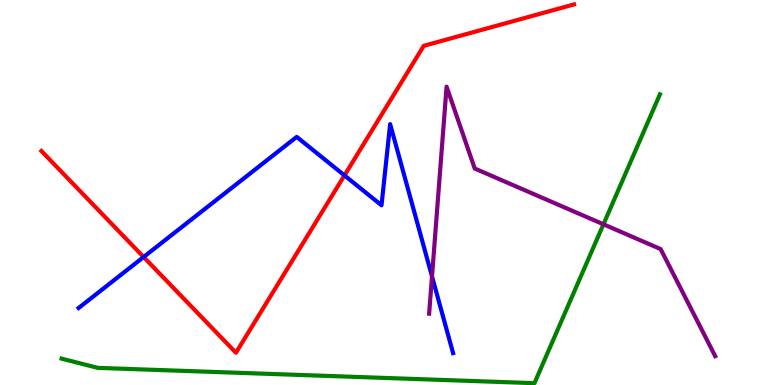[{'lines': ['blue', 'red'], 'intersections': [{'x': 1.85, 'y': 3.32}, {'x': 4.44, 'y': 5.44}]}, {'lines': ['green', 'red'], 'intersections': []}, {'lines': ['purple', 'red'], 'intersections': []}, {'lines': ['blue', 'green'], 'intersections': []}, {'lines': ['blue', 'purple'], 'intersections': [{'x': 5.57, 'y': 2.82}]}, {'lines': ['green', 'purple'], 'intersections': [{'x': 7.79, 'y': 4.17}]}]